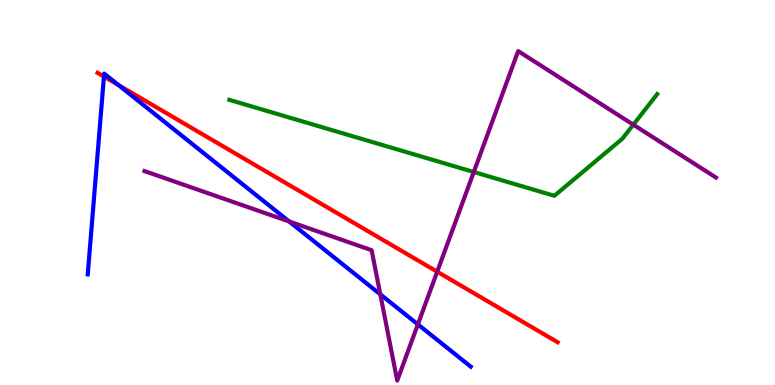[{'lines': ['blue', 'red'], 'intersections': [{'x': 1.34, 'y': 8.01}, {'x': 1.53, 'y': 7.79}]}, {'lines': ['green', 'red'], 'intersections': []}, {'lines': ['purple', 'red'], 'intersections': [{'x': 5.64, 'y': 2.94}]}, {'lines': ['blue', 'green'], 'intersections': []}, {'lines': ['blue', 'purple'], 'intersections': [{'x': 3.73, 'y': 4.25}, {'x': 4.91, 'y': 2.36}, {'x': 5.39, 'y': 1.57}]}, {'lines': ['green', 'purple'], 'intersections': [{'x': 6.11, 'y': 5.53}, {'x': 8.17, 'y': 6.76}]}]